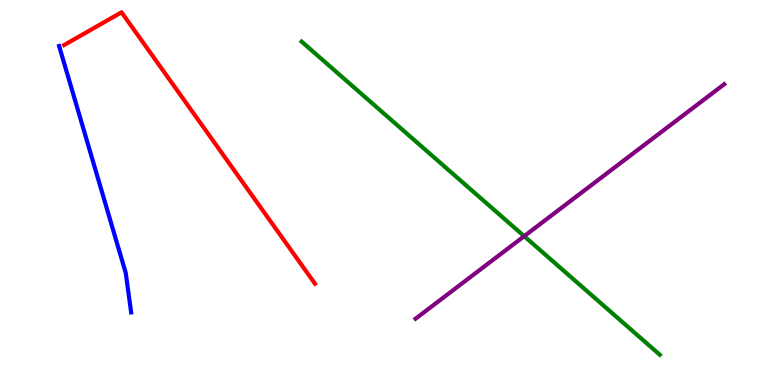[{'lines': ['blue', 'red'], 'intersections': []}, {'lines': ['green', 'red'], 'intersections': []}, {'lines': ['purple', 'red'], 'intersections': []}, {'lines': ['blue', 'green'], 'intersections': []}, {'lines': ['blue', 'purple'], 'intersections': []}, {'lines': ['green', 'purple'], 'intersections': [{'x': 6.76, 'y': 3.87}]}]